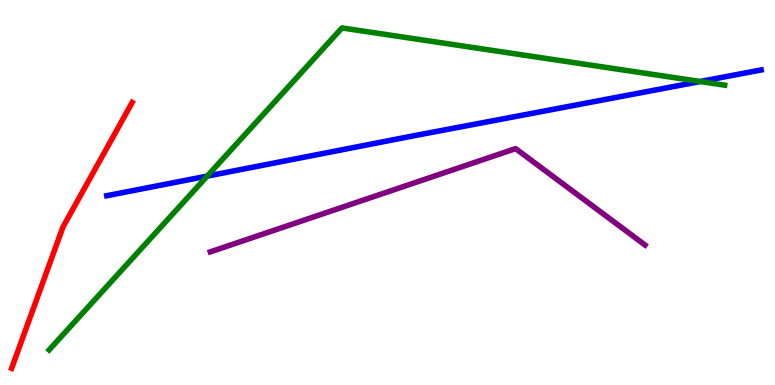[{'lines': ['blue', 'red'], 'intersections': []}, {'lines': ['green', 'red'], 'intersections': []}, {'lines': ['purple', 'red'], 'intersections': []}, {'lines': ['blue', 'green'], 'intersections': [{'x': 2.67, 'y': 5.43}, {'x': 9.04, 'y': 7.88}]}, {'lines': ['blue', 'purple'], 'intersections': []}, {'lines': ['green', 'purple'], 'intersections': []}]